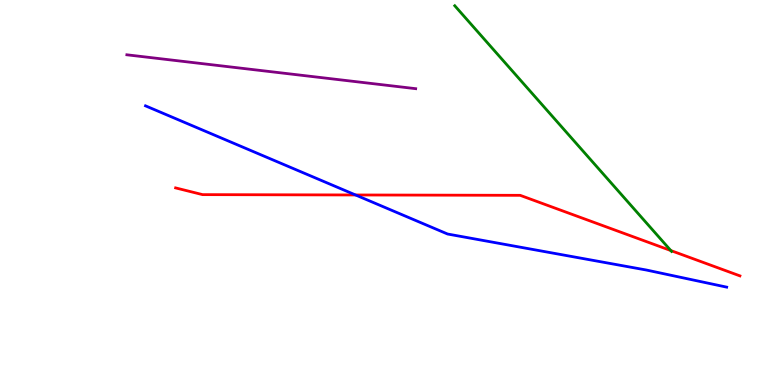[{'lines': ['blue', 'red'], 'intersections': [{'x': 4.59, 'y': 4.94}]}, {'lines': ['green', 'red'], 'intersections': [{'x': 8.66, 'y': 3.49}]}, {'lines': ['purple', 'red'], 'intersections': []}, {'lines': ['blue', 'green'], 'intersections': []}, {'lines': ['blue', 'purple'], 'intersections': []}, {'lines': ['green', 'purple'], 'intersections': []}]